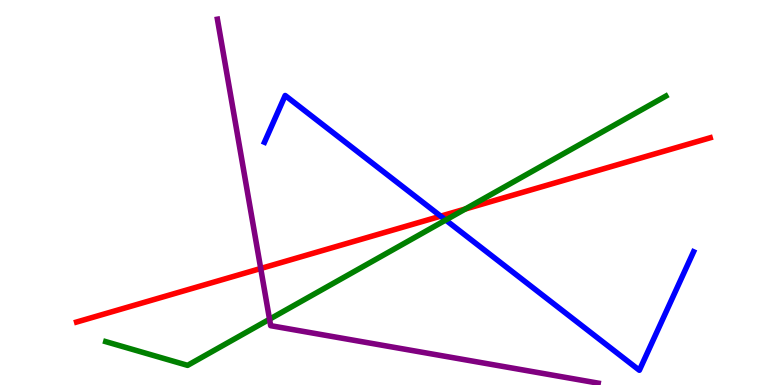[{'lines': ['blue', 'red'], 'intersections': [{'x': 5.69, 'y': 4.39}]}, {'lines': ['green', 'red'], 'intersections': [{'x': 6.0, 'y': 4.57}]}, {'lines': ['purple', 'red'], 'intersections': [{'x': 3.36, 'y': 3.03}]}, {'lines': ['blue', 'green'], 'intersections': [{'x': 5.75, 'y': 4.28}]}, {'lines': ['blue', 'purple'], 'intersections': []}, {'lines': ['green', 'purple'], 'intersections': [{'x': 3.48, 'y': 1.71}]}]